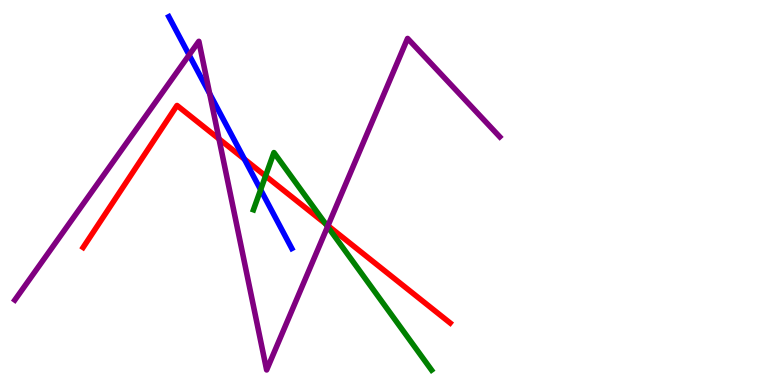[{'lines': ['blue', 'red'], 'intersections': [{'x': 3.15, 'y': 5.87}]}, {'lines': ['green', 'red'], 'intersections': [{'x': 3.43, 'y': 5.43}, {'x': 4.2, 'y': 4.19}]}, {'lines': ['purple', 'red'], 'intersections': [{'x': 2.83, 'y': 6.39}, {'x': 4.23, 'y': 4.14}]}, {'lines': ['blue', 'green'], 'intersections': [{'x': 3.36, 'y': 5.07}]}, {'lines': ['blue', 'purple'], 'intersections': [{'x': 2.44, 'y': 8.57}, {'x': 2.71, 'y': 7.57}]}, {'lines': ['green', 'purple'], 'intersections': [{'x': 4.23, 'y': 4.11}]}]